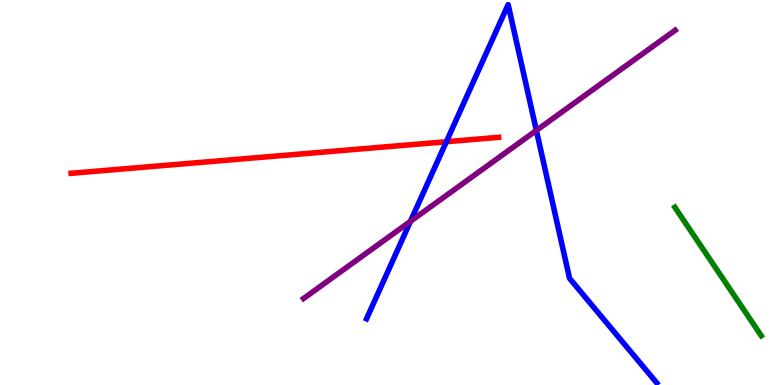[{'lines': ['blue', 'red'], 'intersections': [{'x': 5.76, 'y': 6.32}]}, {'lines': ['green', 'red'], 'intersections': []}, {'lines': ['purple', 'red'], 'intersections': []}, {'lines': ['blue', 'green'], 'intersections': []}, {'lines': ['blue', 'purple'], 'intersections': [{'x': 5.3, 'y': 4.25}, {'x': 6.92, 'y': 6.61}]}, {'lines': ['green', 'purple'], 'intersections': []}]